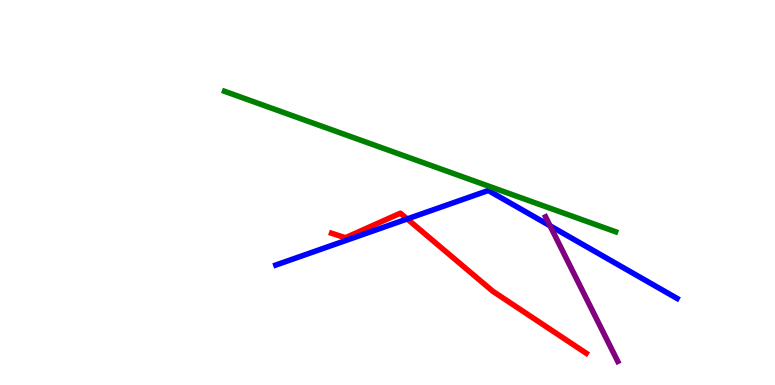[{'lines': ['blue', 'red'], 'intersections': [{'x': 5.25, 'y': 4.31}]}, {'lines': ['green', 'red'], 'intersections': []}, {'lines': ['purple', 'red'], 'intersections': []}, {'lines': ['blue', 'green'], 'intersections': []}, {'lines': ['blue', 'purple'], 'intersections': [{'x': 7.1, 'y': 4.14}]}, {'lines': ['green', 'purple'], 'intersections': []}]